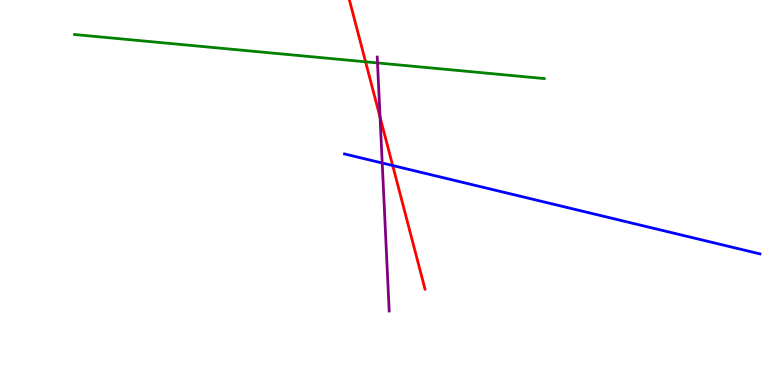[{'lines': ['blue', 'red'], 'intersections': [{'x': 5.07, 'y': 5.7}]}, {'lines': ['green', 'red'], 'intersections': [{'x': 4.72, 'y': 8.39}]}, {'lines': ['purple', 'red'], 'intersections': [{'x': 4.9, 'y': 6.95}]}, {'lines': ['blue', 'green'], 'intersections': []}, {'lines': ['blue', 'purple'], 'intersections': [{'x': 4.93, 'y': 5.77}]}, {'lines': ['green', 'purple'], 'intersections': [{'x': 4.87, 'y': 8.37}]}]